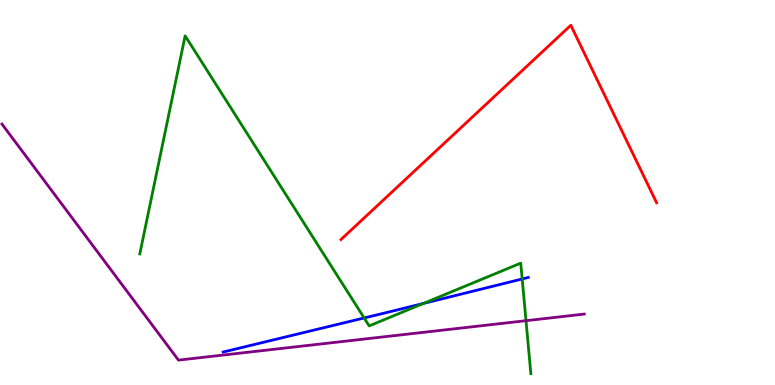[{'lines': ['blue', 'red'], 'intersections': []}, {'lines': ['green', 'red'], 'intersections': []}, {'lines': ['purple', 'red'], 'intersections': []}, {'lines': ['blue', 'green'], 'intersections': [{'x': 4.7, 'y': 1.74}, {'x': 5.46, 'y': 2.12}, {'x': 6.74, 'y': 2.75}]}, {'lines': ['blue', 'purple'], 'intersections': []}, {'lines': ['green', 'purple'], 'intersections': [{'x': 6.79, 'y': 1.67}]}]